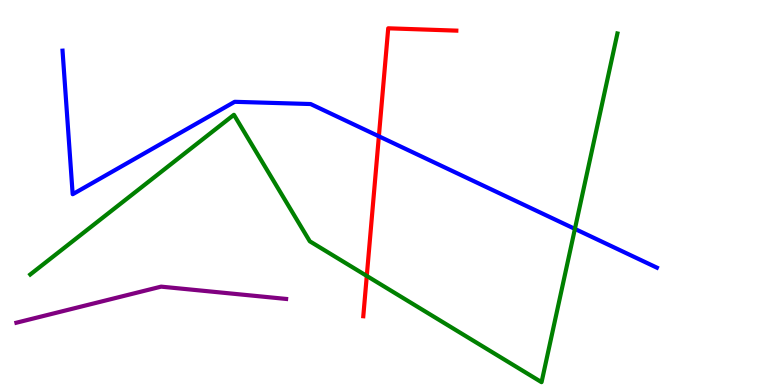[{'lines': ['blue', 'red'], 'intersections': [{'x': 4.89, 'y': 6.46}]}, {'lines': ['green', 'red'], 'intersections': [{'x': 4.73, 'y': 2.83}]}, {'lines': ['purple', 'red'], 'intersections': []}, {'lines': ['blue', 'green'], 'intersections': [{'x': 7.42, 'y': 4.05}]}, {'lines': ['blue', 'purple'], 'intersections': []}, {'lines': ['green', 'purple'], 'intersections': []}]